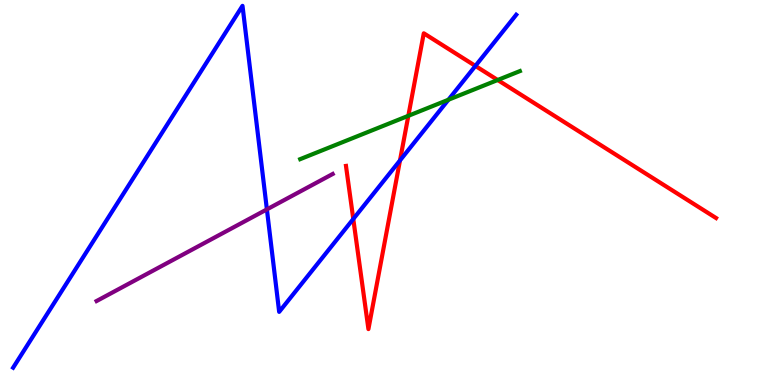[{'lines': ['blue', 'red'], 'intersections': [{'x': 4.56, 'y': 4.31}, {'x': 5.16, 'y': 5.83}, {'x': 6.13, 'y': 8.29}]}, {'lines': ['green', 'red'], 'intersections': [{'x': 5.27, 'y': 6.99}, {'x': 6.42, 'y': 7.92}]}, {'lines': ['purple', 'red'], 'intersections': []}, {'lines': ['blue', 'green'], 'intersections': [{'x': 5.79, 'y': 7.41}]}, {'lines': ['blue', 'purple'], 'intersections': [{'x': 3.44, 'y': 4.56}]}, {'lines': ['green', 'purple'], 'intersections': []}]